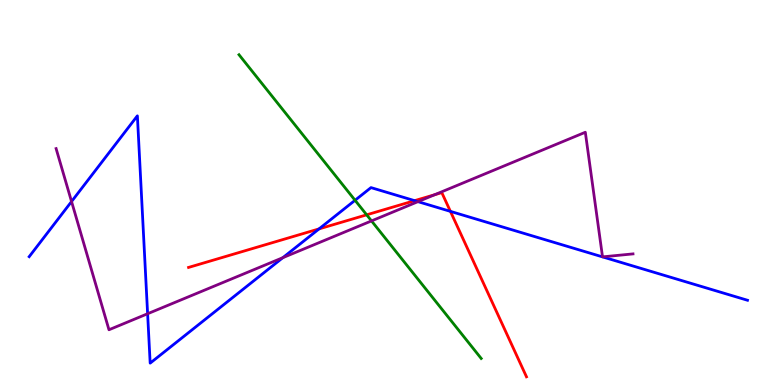[{'lines': ['blue', 'red'], 'intersections': [{'x': 4.12, 'y': 4.05}, {'x': 5.35, 'y': 4.79}, {'x': 5.81, 'y': 4.51}]}, {'lines': ['green', 'red'], 'intersections': [{'x': 4.73, 'y': 4.42}]}, {'lines': ['purple', 'red'], 'intersections': [{'x': 5.61, 'y': 4.94}]}, {'lines': ['blue', 'green'], 'intersections': [{'x': 4.58, 'y': 4.8}]}, {'lines': ['blue', 'purple'], 'intersections': [{'x': 0.923, 'y': 4.77}, {'x': 1.9, 'y': 1.85}, {'x': 3.65, 'y': 3.31}, {'x': 5.39, 'y': 4.76}]}, {'lines': ['green', 'purple'], 'intersections': [{'x': 4.79, 'y': 4.26}]}]